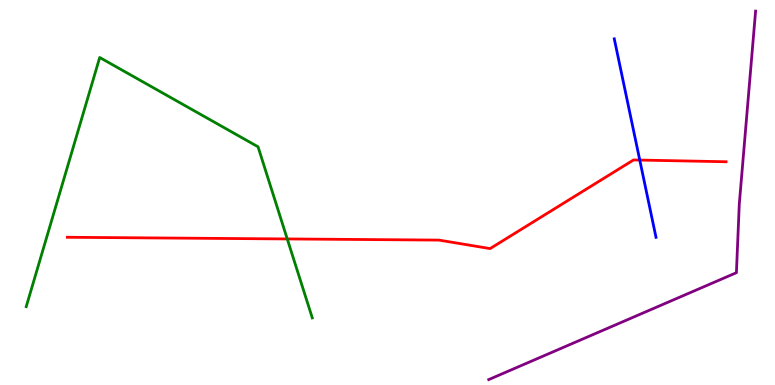[{'lines': ['blue', 'red'], 'intersections': [{'x': 8.25, 'y': 5.84}]}, {'lines': ['green', 'red'], 'intersections': [{'x': 3.71, 'y': 3.79}]}, {'lines': ['purple', 'red'], 'intersections': []}, {'lines': ['blue', 'green'], 'intersections': []}, {'lines': ['blue', 'purple'], 'intersections': []}, {'lines': ['green', 'purple'], 'intersections': []}]